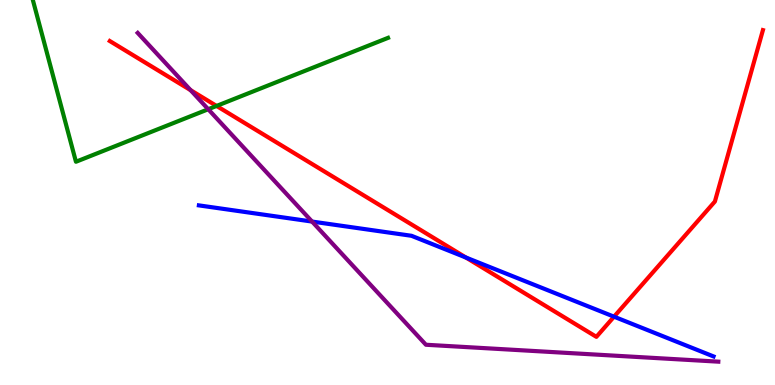[{'lines': ['blue', 'red'], 'intersections': [{'x': 6.01, 'y': 3.31}, {'x': 7.92, 'y': 1.77}]}, {'lines': ['green', 'red'], 'intersections': [{'x': 2.79, 'y': 7.25}]}, {'lines': ['purple', 'red'], 'intersections': [{'x': 2.46, 'y': 7.66}]}, {'lines': ['blue', 'green'], 'intersections': []}, {'lines': ['blue', 'purple'], 'intersections': [{'x': 4.03, 'y': 4.25}]}, {'lines': ['green', 'purple'], 'intersections': [{'x': 2.69, 'y': 7.16}]}]